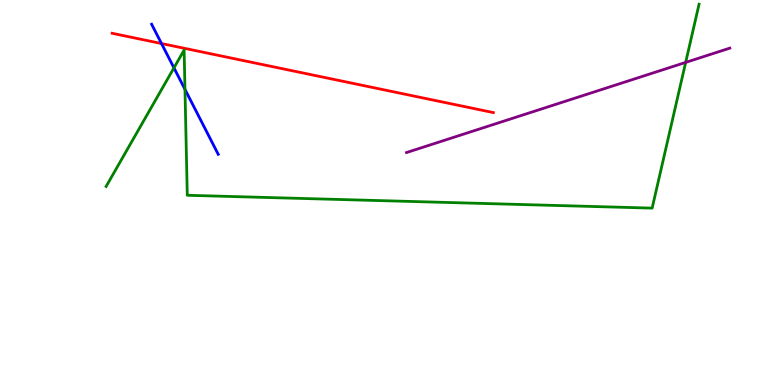[{'lines': ['blue', 'red'], 'intersections': [{'x': 2.08, 'y': 8.87}]}, {'lines': ['green', 'red'], 'intersections': []}, {'lines': ['purple', 'red'], 'intersections': []}, {'lines': ['blue', 'green'], 'intersections': [{'x': 2.24, 'y': 8.24}, {'x': 2.39, 'y': 7.68}]}, {'lines': ['blue', 'purple'], 'intersections': []}, {'lines': ['green', 'purple'], 'intersections': [{'x': 8.85, 'y': 8.38}]}]